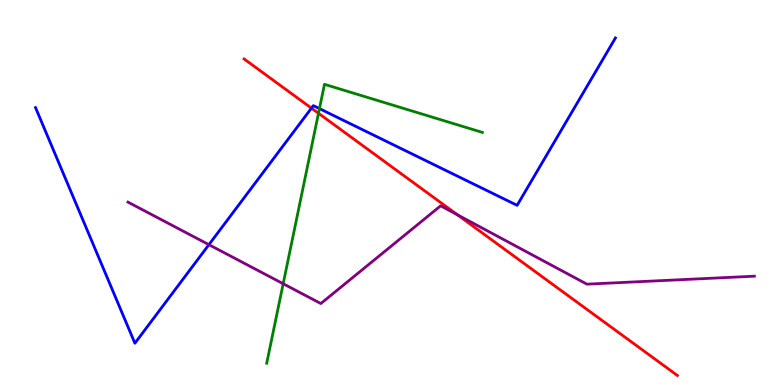[{'lines': ['blue', 'red'], 'intersections': [{'x': 4.02, 'y': 7.19}]}, {'lines': ['green', 'red'], 'intersections': [{'x': 4.11, 'y': 7.06}]}, {'lines': ['purple', 'red'], 'intersections': [{'x': 5.9, 'y': 4.42}]}, {'lines': ['blue', 'green'], 'intersections': [{'x': 4.12, 'y': 7.18}]}, {'lines': ['blue', 'purple'], 'intersections': [{'x': 2.7, 'y': 3.64}]}, {'lines': ['green', 'purple'], 'intersections': [{'x': 3.65, 'y': 2.63}]}]